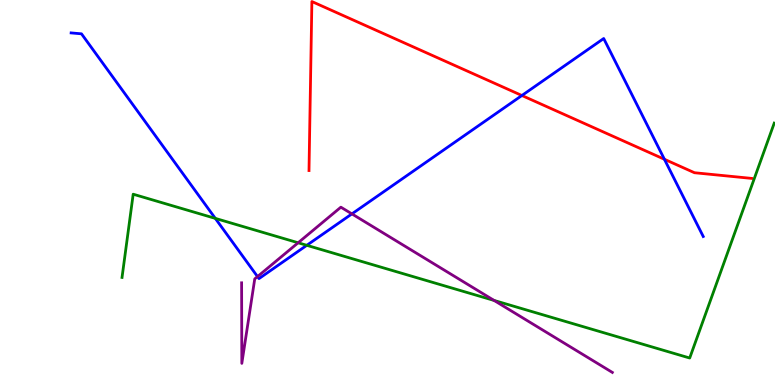[{'lines': ['blue', 'red'], 'intersections': [{'x': 6.73, 'y': 7.52}, {'x': 8.57, 'y': 5.86}]}, {'lines': ['green', 'red'], 'intersections': []}, {'lines': ['purple', 'red'], 'intersections': []}, {'lines': ['blue', 'green'], 'intersections': [{'x': 2.78, 'y': 4.33}, {'x': 3.96, 'y': 3.63}]}, {'lines': ['blue', 'purple'], 'intersections': [{'x': 3.32, 'y': 2.82}, {'x': 4.54, 'y': 4.44}]}, {'lines': ['green', 'purple'], 'intersections': [{'x': 3.85, 'y': 3.69}, {'x': 6.38, 'y': 2.2}]}]